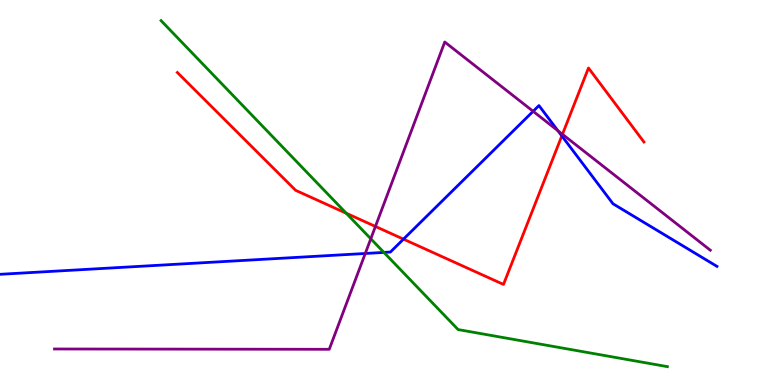[{'lines': ['blue', 'red'], 'intersections': [{'x': 5.21, 'y': 3.79}, {'x': 7.25, 'y': 6.47}]}, {'lines': ['green', 'red'], 'intersections': [{'x': 4.47, 'y': 4.46}]}, {'lines': ['purple', 'red'], 'intersections': [{'x': 4.84, 'y': 4.12}, {'x': 7.26, 'y': 6.51}]}, {'lines': ['blue', 'green'], 'intersections': [{'x': 4.95, 'y': 3.44}]}, {'lines': ['blue', 'purple'], 'intersections': [{'x': 4.71, 'y': 3.42}, {'x': 6.88, 'y': 7.11}, {'x': 7.2, 'y': 6.6}]}, {'lines': ['green', 'purple'], 'intersections': [{'x': 4.78, 'y': 3.8}]}]